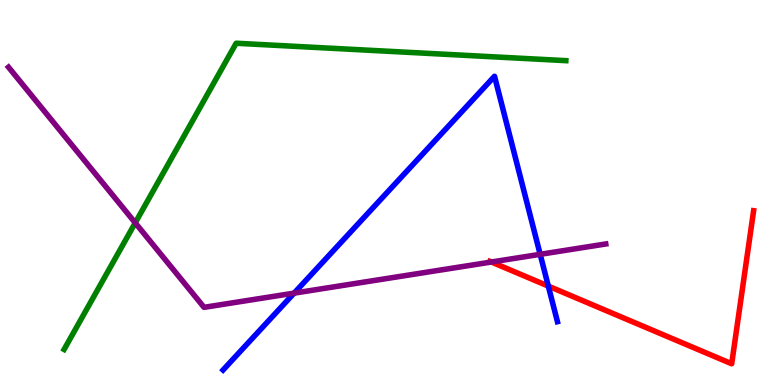[{'lines': ['blue', 'red'], 'intersections': [{'x': 7.08, 'y': 2.57}]}, {'lines': ['green', 'red'], 'intersections': []}, {'lines': ['purple', 'red'], 'intersections': [{'x': 6.34, 'y': 3.19}]}, {'lines': ['blue', 'green'], 'intersections': []}, {'lines': ['blue', 'purple'], 'intersections': [{'x': 3.79, 'y': 2.39}, {'x': 6.97, 'y': 3.39}]}, {'lines': ['green', 'purple'], 'intersections': [{'x': 1.75, 'y': 4.21}]}]